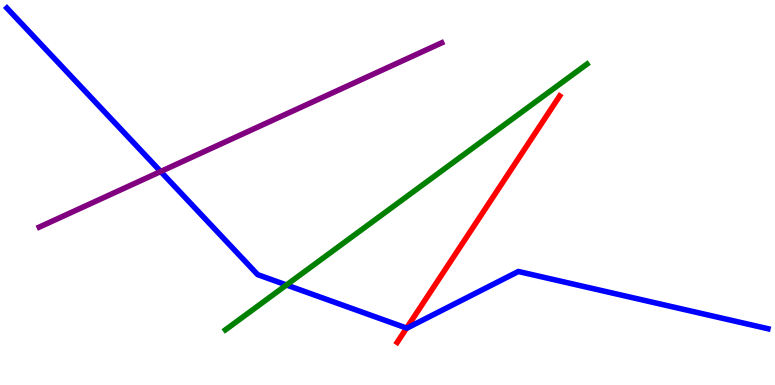[{'lines': ['blue', 'red'], 'intersections': [{'x': 5.25, 'y': 1.48}]}, {'lines': ['green', 'red'], 'intersections': []}, {'lines': ['purple', 'red'], 'intersections': []}, {'lines': ['blue', 'green'], 'intersections': [{'x': 3.7, 'y': 2.6}]}, {'lines': ['blue', 'purple'], 'intersections': [{'x': 2.07, 'y': 5.54}]}, {'lines': ['green', 'purple'], 'intersections': []}]